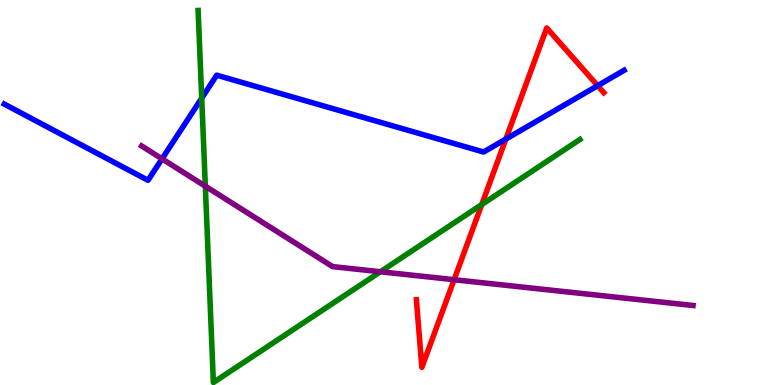[{'lines': ['blue', 'red'], 'intersections': [{'x': 6.53, 'y': 6.39}, {'x': 7.71, 'y': 7.77}]}, {'lines': ['green', 'red'], 'intersections': [{'x': 6.22, 'y': 4.69}]}, {'lines': ['purple', 'red'], 'intersections': [{'x': 5.86, 'y': 2.73}]}, {'lines': ['blue', 'green'], 'intersections': [{'x': 2.6, 'y': 7.45}]}, {'lines': ['blue', 'purple'], 'intersections': [{'x': 2.09, 'y': 5.87}]}, {'lines': ['green', 'purple'], 'intersections': [{'x': 2.65, 'y': 5.16}, {'x': 4.91, 'y': 2.94}]}]